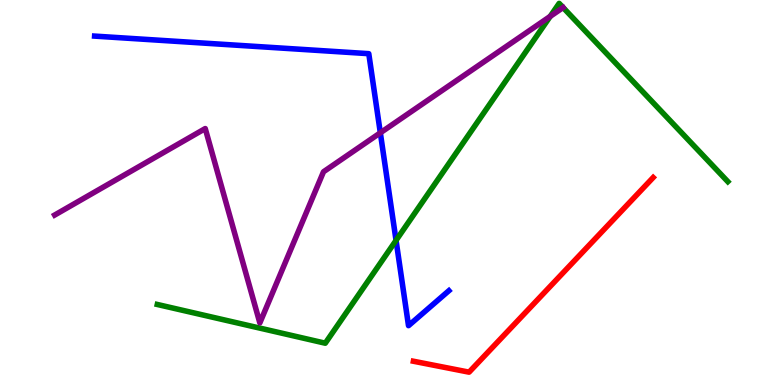[{'lines': ['blue', 'red'], 'intersections': []}, {'lines': ['green', 'red'], 'intersections': []}, {'lines': ['purple', 'red'], 'intersections': []}, {'lines': ['blue', 'green'], 'intersections': [{'x': 5.11, 'y': 3.76}]}, {'lines': ['blue', 'purple'], 'intersections': [{'x': 4.91, 'y': 6.55}]}, {'lines': ['green', 'purple'], 'intersections': [{'x': 7.1, 'y': 9.57}]}]